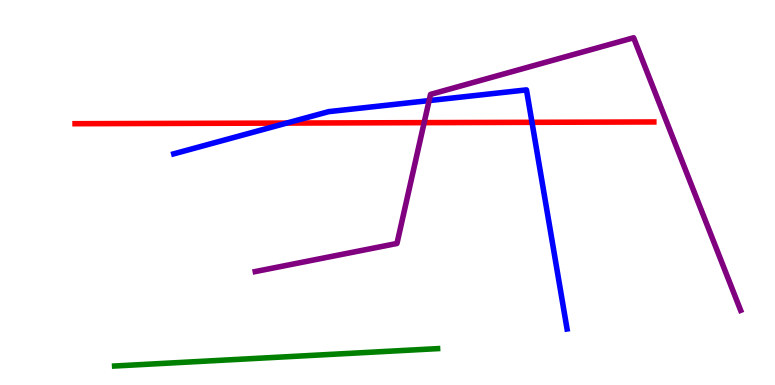[{'lines': ['blue', 'red'], 'intersections': [{'x': 3.7, 'y': 6.8}, {'x': 6.86, 'y': 6.82}]}, {'lines': ['green', 'red'], 'intersections': []}, {'lines': ['purple', 'red'], 'intersections': [{'x': 5.47, 'y': 6.81}]}, {'lines': ['blue', 'green'], 'intersections': []}, {'lines': ['blue', 'purple'], 'intersections': [{'x': 5.54, 'y': 7.39}]}, {'lines': ['green', 'purple'], 'intersections': []}]